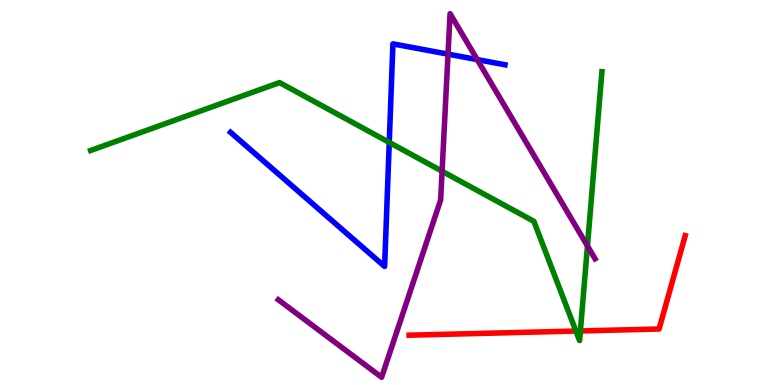[{'lines': ['blue', 'red'], 'intersections': []}, {'lines': ['green', 'red'], 'intersections': [{'x': 7.43, 'y': 1.4}, {'x': 7.49, 'y': 1.4}]}, {'lines': ['purple', 'red'], 'intersections': []}, {'lines': ['blue', 'green'], 'intersections': [{'x': 5.02, 'y': 6.3}]}, {'lines': ['blue', 'purple'], 'intersections': [{'x': 5.78, 'y': 8.59}, {'x': 6.16, 'y': 8.45}]}, {'lines': ['green', 'purple'], 'intersections': [{'x': 5.7, 'y': 5.55}, {'x': 7.58, 'y': 3.61}]}]